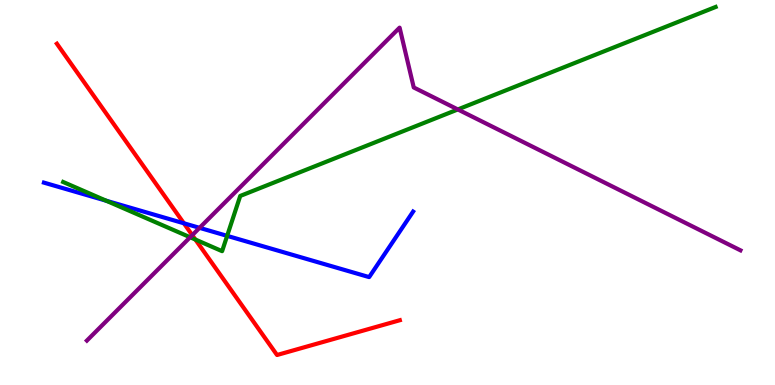[{'lines': ['blue', 'red'], 'intersections': [{'x': 2.37, 'y': 4.2}]}, {'lines': ['green', 'red'], 'intersections': [{'x': 2.52, 'y': 3.78}]}, {'lines': ['purple', 'red'], 'intersections': [{'x': 2.48, 'y': 3.89}]}, {'lines': ['blue', 'green'], 'intersections': [{'x': 1.37, 'y': 4.79}, {'x': 2.93, 'y': 3.87}]}, {'lines': ['blue', 'purple'], 'intersections': [{'x': 2.57, 'y': 4.08}]}, {'lines': ['green', 'purple'], 'intersections': [{'x': 2.45, 'y': 3.84}, {'x': 5.91, 'y': 7.16}]}]